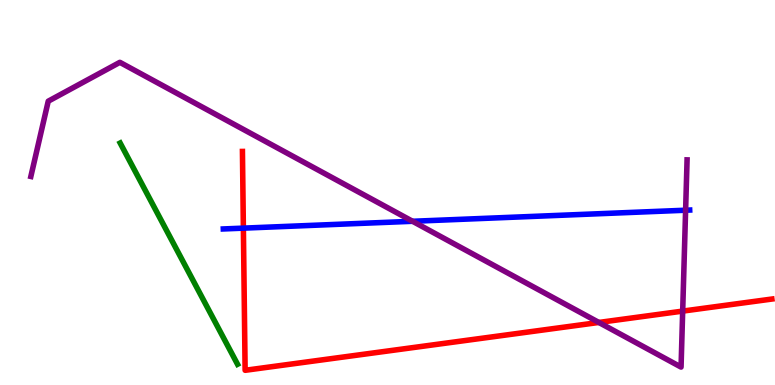[{'lines': ['blue', 'red'], 'intersections': [{'x': 3.14, 'y': 4.07}]}, {'lines': ['green', 'red'], 'intersections': []}, {'lines': ['purple', 'red'], 'intersections': [{'x': 7.73, 'y': 1.62}, {'x': 8.81, 'y': 1.92}]}, {'lines': ['blue', 'green'], 'intersections': []}, {'lines': ['blue', 'purple'], 'intersections': [{'x': 5.32, 'y': 4.25}, {'x': 8.85, 'y': 4.54}]}, {'lines': ['green', 'purple'], 'intersections': []}]